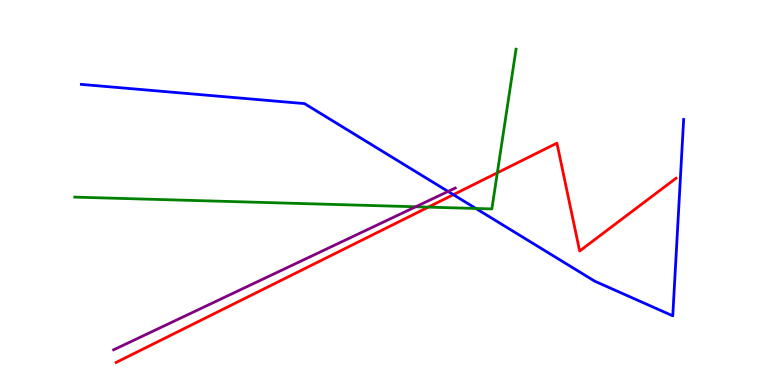[{'lines': ['blue', 'red'], 'intersections': [{'x': 5.85, 'y': 4.94}]}, {'lines': ['green', 'red'], 'intersections': [{'x': 5.53, 'y': 4.62}, {'x': 6.42, 'y': 5.51}]}, {'lines': ['purple', 'red'], 'intersections': []}, {'lines': ['blue', 'green'], 'intersections': [{'x': 6.14, 'y': 4.59}]}, {'lines': ['blue', 'purple'], 'intersections': [{'x': 5.78, 'y': 5.03}]}, {'lines': ['green', 'purple'], 'intersections': [{'x': 5.36, 'y': 4.63}]}]